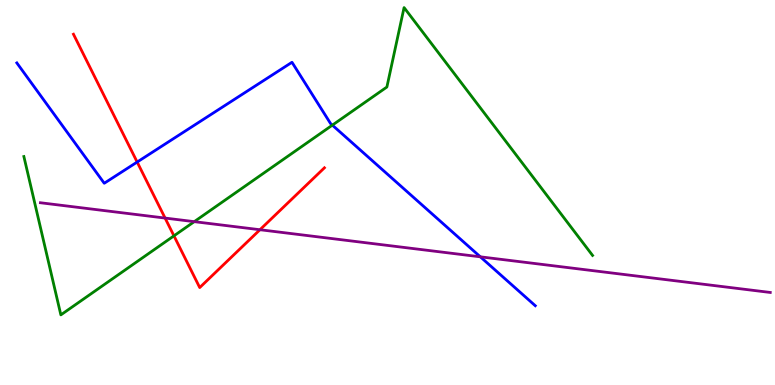[{'lines': ['blue', 'red'], 'intersections': [{'x': 1.77, 'y': 5.79}]}, {'lines': ['green', 'red'], 'intersections': [{'x': 2.24, 'y': 3.87}]}, {'lines': ['purple', 'red'], 'intersections': [{'x': 2.13, 'y': 4.34}, {'x': 3.35, 'y': 4.03}]}, {'lines': ['blue', 'green'], 'intersections': [{'x': 4.29, 'y': 6.75}]}, {'lines': ['blue', 'purple'], 'intersections': [{'x': 6.2, 'y': 3.33}]}, {'lines': ['green', 'purple'], 'intersections': [{'x': 2.51, 'y': 4.24}]}]